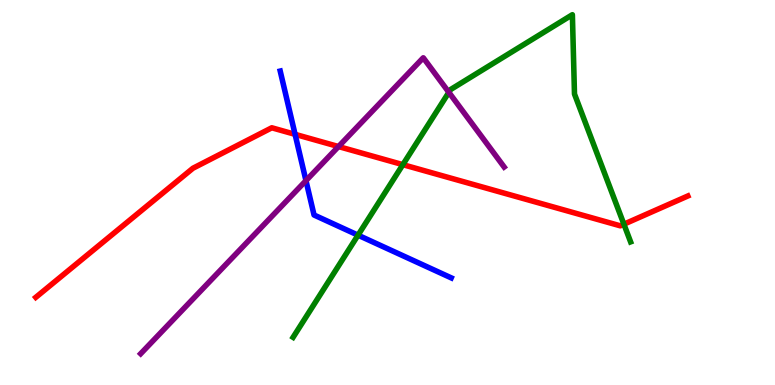[{'lines': ['blue', 'red'], 'intersections': [{'x': 3.81, 'y': 6.51}]}, {'lines': ['green', 'red'], 'intersections': [{'x': 5.2, 'y': 5.72}, {'x': 8.05, 'y': 4.18}]}, {'lines': ['purple', 'red'], 'intersections': [{'x': 4.37, 'y': 6.19}]}, {'lines': ['blue', 'green'], 'intersections': [{'x': 4.62, 'y': 3.89}]}, {'lines': ['blue', 'purple'], 'intersections': [{'x': 3.95, 'y': 5.31}]}, {'lines': ['green', 'purple'], 'intersections': [{'x': 5.79, 'y': 7.6}]}]